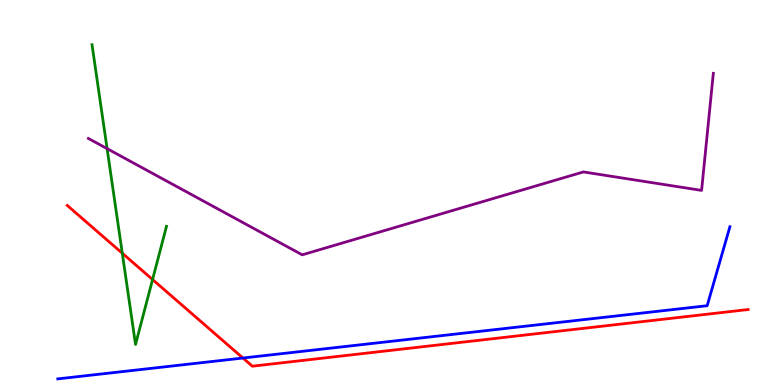[{'lines': ['blue', 'red'], 'intersections': [{'x': 3.13, 'y': 0.701}]}, {'lines': ['green', 'red'], 'intersections': [{'x': 1.58, 'y': 3.42}, {'x': 1.97, 'y': 2.74}]}, {'lines': ['purple', 'red'], 'intersections': []}, {'lines': ['blue', 'green'], 'intersections': []}, {'lines': ['blue', 'purple'], 'intersections': []}, {'lines': ['green', 'purple'], 'intersections': [{'x': 1.38, 'y': 6.14}]}]